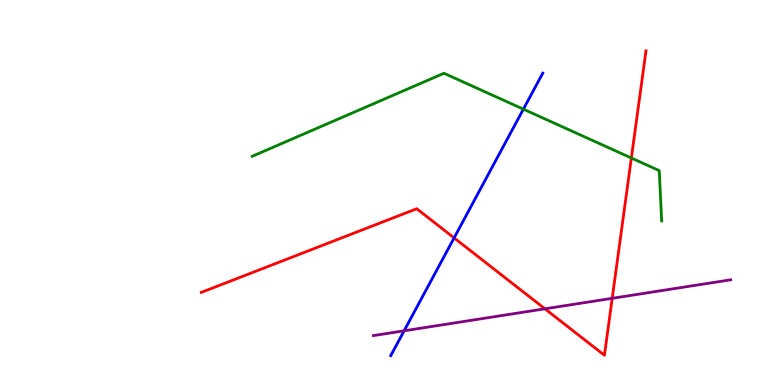[{'lines': ['blue', 'red'], 'intersections': [{'x': 5.86, 'y': 3.82}]}, {'lines': ['green', 'red'], 'intersections': [{'x': 8.15, 'y': 5.9}]}, {'lines': ['purple', 'red'], 'intersections': [{'x': 7.03, 'y': 1.98}, {'x': 7.9, 'y': 2.25}]}, {'lines': ['blue', 'green'], 'intersections': [{'x': 6.75, 'y': 7.16}]}, {'lines': ['blue', 'purple'], 'intersections': [{'x': 5.21, 'y': 1.41}]}, {'lines': ['green', 'purple'], 'intersections': []}]